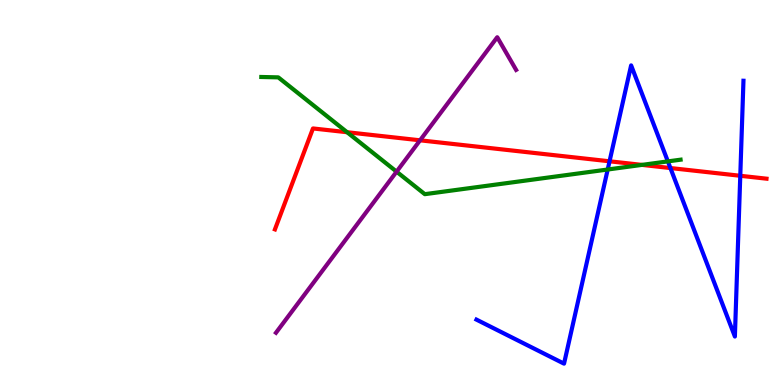[{'lines': ['blue', 'red'], 'intersections': [{'x': 7.87, 'y': 5.81}, {'x': 8.65, 'y': 5.64}, {'x': 9.55, 'y': 5.43}]}, {'lines': ['green', 'red'], 'intersections': [{'x': 4.48, 'y': 6.57}, {'x': 8.28, 'y': 5.72}]}, {'lines': ['purple', 'red'], 'intersections': [{'x': 5.42, 'y': 6.36}]}, {'lines': ['blue', 'green'], 'intersections': [{'x': 7.84, 'y': 5.6}, {'x': 8.62, 'y': 5.81}]}, {'lines': ['blue', 'purple'], 'intersections': []}, {'lines': ['green', 'purple'], 'intersections': [{'x': 5.12, 'y': 5.54}]}]